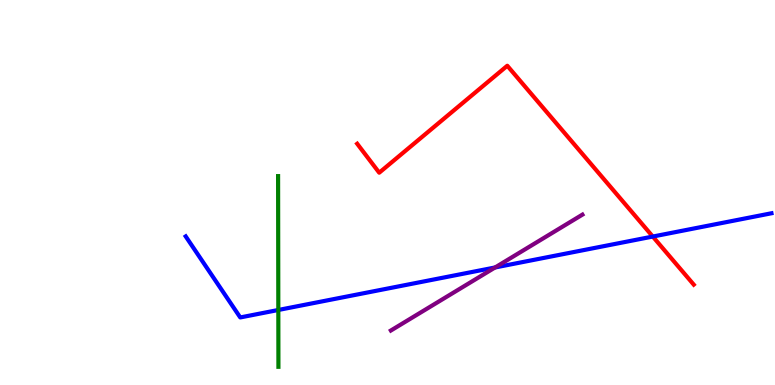[{'lines': ['blue', 'red'], 'intersections': [{'x': 8.42, 'y': 3.86}]}, {'lines': ['green', 'red'], 'intersections': []}, {'lines': ['purple', 'red'], 'intersections': []}, {'lines': ['blue', 'green'], 'intersections': [{'x': 3.59, 'y': 1.95}]}, {'lines': ['blue', 'purple'], 'intersections': [{'x': 6.39, 'y': 3.05}]}, {'lines': ['green', 'purple'], 'intersections': []}]